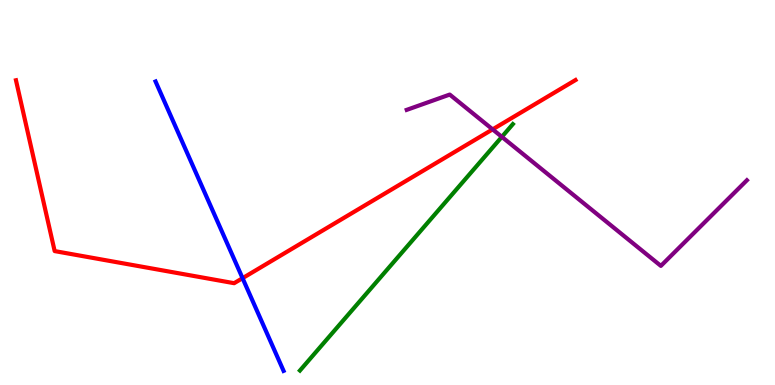[{'lines': ['blue', 'red'], 'intersections': [{'x': 3.13, 'y': 2.77}]}, {'lines': ['green', 'red'], 'intersections': []}, {'lines': ['purple', 'red'], 'intersections': [{'x': 6.36, 'y': 6.64}]}, {'lines': ['blue', 'green'], 'intersections': []}, {'lines': ['blue', 'purple'], 'intersections': []}, {'lines': ['green', 'purple'], 'intersections': [{'x': 6.48, 'y': 6.45}]}]